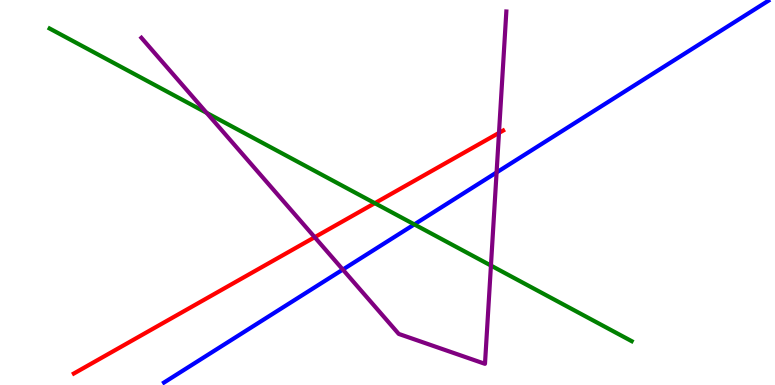[{'lines': ['blue', 'red'], 'intersections': []}, {'lines': ['green', 'red'], 'intersections': [{'x': 4.84, 'y': 4.72}]}, {'lines': ['purple', 'red'], 'intersections': [{'x': 4.06, 'y': 3.84}, {'x': 6.44, 'y': 6.55}]}, {'lines': ['blue', 'green'], 'intersections': [{'x': 5.35, 'y': 4.17}]}, {'lines': ['blue', 'purple'], 'intersections': [{'x': 4.42, 'y': 3.0}, {'x': 6.41, 'y': 5.52}]}, {'lines': ['green', 'purple'], 'intersections': [{'x': 2.67, 'y': 7.07}, {'x': 6.33, 'y': 3.1}]}]